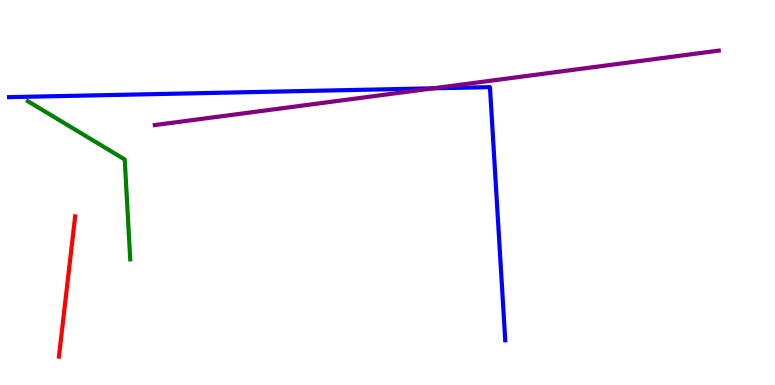[{'lines': ['blue', 'red'], 'intersections': []}, {'lines': ['green', 'red'], 'intersections': []}, {'lines': ['purple', 'red'], 'intersections': []}, {'lines': ['blue', 'green'], 'intersections': []}, {'lines': ['blue', 'purple'], 'intersections': [{'x': 5.59, 'y': 7.71}]}, {'lines': ['green', 'purple'], 'intersections': []}]